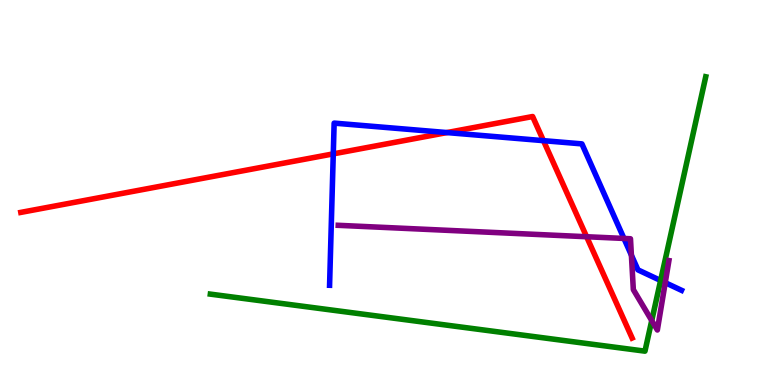[{'lines': ['blue', 'red'], 'intersections': [{'x': 4.3, 'y': 6.0}, {'x': 5.77, 'y': 6.56}, {'x': 7.01, 'y': 6.35}]}, {'lines': ['green', 'red'], 'intersections': []}, {'lines': ['purple', 'red'], 'intersections': [{'x': 7.57, 'y': 3.85}]}, {'lines': ['blue', 'green'], 'intersections': [{'x': 8.52, 'y': 2.71}]}, {'lines': ['blue', 'purple'], 'intersections': [{'x': 8.05, 'y': 3.81}, {'x': 8.15, 'y': 3.37}, {'x': 8.58, 'y': 2.66}]}, {'lines': ['green', 'purple'], 'intersections': [{'x': 8.41, 'y': 1.67}]}]